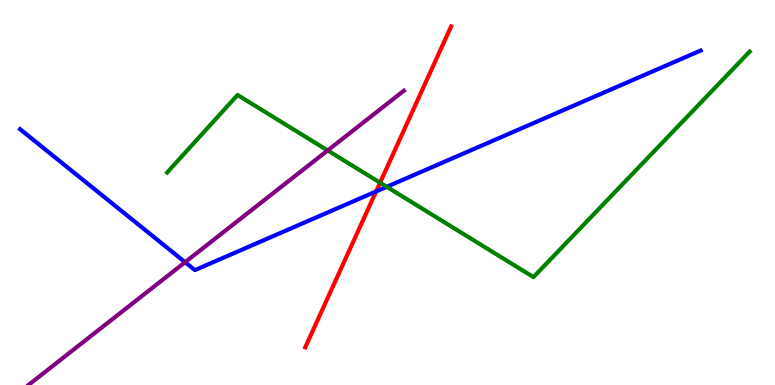[{'lines': ['blue', 'red'], 'intersections': [{'x': 4.85, 'y': 5.03}]}, {'lines': ['green', 'red'], 'intersections': [{'x': 4.9, 'y': 5.25}]}, {'lines': ['purple', 'red'], 'intersections': []}, {'lines': ['blue', 'green'], 'intersections': [{'x': 4.99, 'y': 5.15}]}, {'lines': ['blue', 'purple'], 'intersections': [{'x': 2.39, 'y': 3.19}]}, {'lines': ['green', 'purple'], 'intersections': [{'x': 4.23, 'y': 6.09}]}]